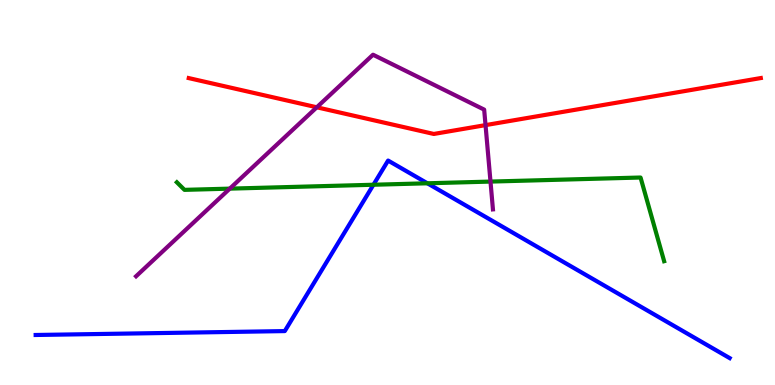[{'lines': ['blue', 'red'], 'intersections': []}, {'lines': ['green', 'red'], 'intersections': []}, {'lines': ['purple', 'red'], 'intersections': [{'x': 4.09, 'y': 7.21}, {'x': 6.26, 'y': 6.75}]}, {'lines': ['blue', 'green'], 'intersections': [{'x': 4.82, 'y': 5.2}, {'x': 5.51, 'y': 5.24}]}, {'lines': ['blue', 'purple'], 'intersections': []}, {'lines': ['green', 'purple'], 'intersections': [{'x': 2.97, 'y': 5.1}, {'x': 6.33, 'y': 5.28}]}]